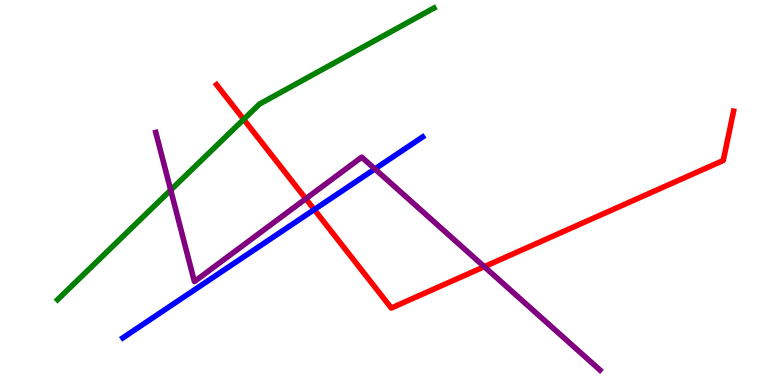[{'lines': ['blue', 'red'], 'intersections': [{'x': 4.06, 'y': 4.56}]}, {'lines': ['green', 'red'], 'intersections': [{'x': 3.14, 'y': 6.9}]}, {'lines': ['purple', 'red'], 'intersections': [{'x': 3.95, 'y': 4.84}, {'x': 6.25, 'y': 3.07}]}, {'lines': ['blue', 'green'], 'intersections': []}, {'lines': ['blue', 'purple'], 'intersections': [{'x': 4.84, 'y': 5.61}]}, {'lines': ['green', 'purple'], 'intersections': [{'x': 2.2, 'y': 5.06}]}]